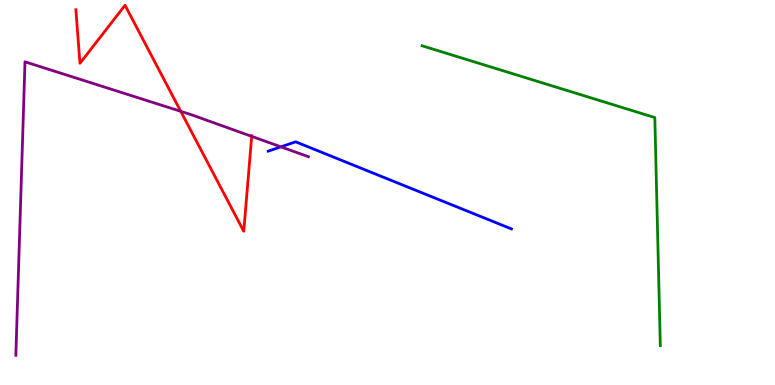[{'lines': ['blue', 'red'], 'intersections': []}, {'lines': ['green', 'red'], 'intersections': []}, {'lines': ['purple', 'red'], 'intersections': [{'x': 2.33, 'y': 7.11}, {'x': 3.25, 'y': 6.46}]}, {'lines': ['blue', 'green'], 'intersections': []}, {'lines': ['blue', 'purple'], 'intersections': [{'x': 3.62, 'y': 6.19}]}, {'lines': ['green', 'purple'], 'intersections': []}]